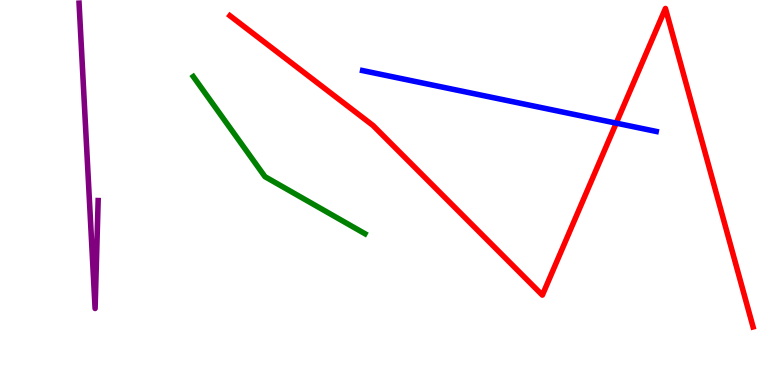[{'lines': ['blue', 'red'], 'intersections': [{'x': 7.95, 'y': 6.8}]}, {'lines': ['green', 'red'], 'intersections': []}, {'lines': ['purple', 'red'], 'intersections': []}, {'lines': ['blue', 'green'], 'intersections': []}, {'lines': ['blue', 'purple'], 'intersections': []}, {'lines': ['green', 'purple'], 'intersections': []}]